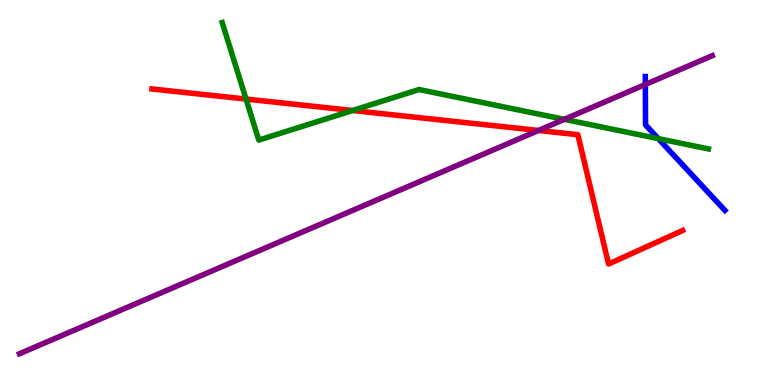[{'lines': ['blue', 'red'], 'intersections': []}, {'lines': ['green', 'red'], 'intersections': [{'x': 3.17, 'y': 7.43}, {'x': 4.55, 'y': 7.13}]}, {'lines': ['purple', 'red'], 'intersections': [{'x': 6.95, 'y': 6.61}]}, {'lines': ['blue', 'green'], 'intersections': [{'x': 8.49, 'y': 6.4}]}, {'lines': ['blue', 'purple'], 'intersections': [{'x': 8.33, 'y': 7.81}]}, {'lines': ['green', 'purple'], 'intersections': [{'x': 7.28, 'y': 6.9}]}]